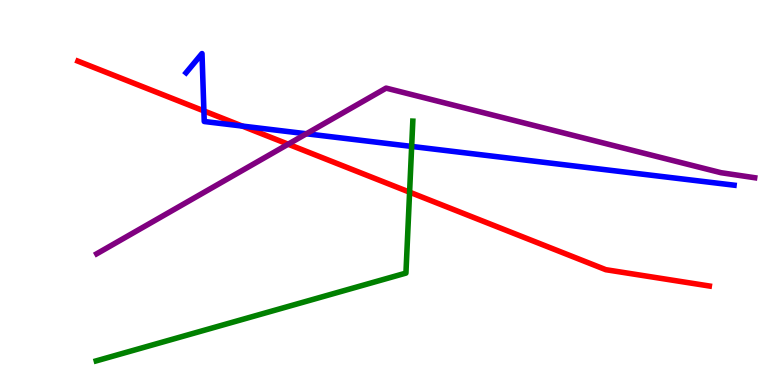[{'lines': ['blue', 'red'], 'intersections': [{'x': 2.63, 'y': 7.12}, {'x': 3.13, 'y': 6.73}]}, {'lines': ['green', 'red'], 'intersections': [{'x': 5.29, 'y': 5.01}]}, {'lines': ['purple', 'red'], 'intersections': [{'x': 3.72, 'y': 6.25}]}, {'lines': ['blue', 'green'], 'intersections': [{'x': 5.31, 'y': 6.2}]}, {'lines': ['blue', 'purple'], 'intersections': [{'x': 3.95, 'y': 6.53}]}, {'lines': ['green', 'purple'], 'intersections': []}]